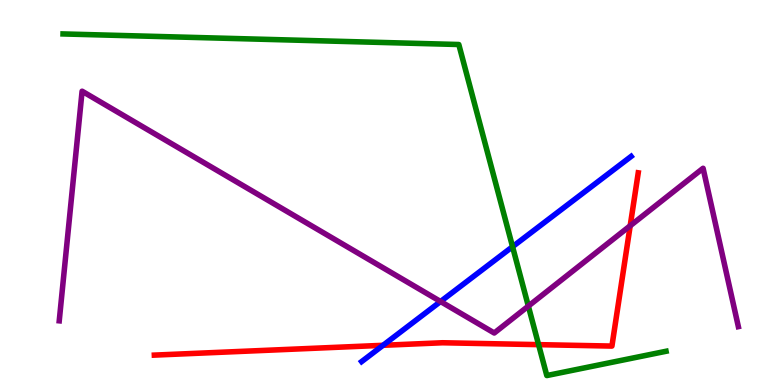[{'lines': ['blue', 'red'], 'intersections': [{'x': 4.94, 'y': 1.03}]}, {'lines': ['green', 'red'], 'intersections': [{'x': 6.95, 'y': 1.05}]}, {'lines': ['purple', 'red'], 'intersections': [{'x': 8.13, 'y': 4.14}]}, {'lines': ['blue', 'green'], 'intersections': [{'x': 6.61, 'y': 3.59}]}, {'lines': ['blue', 'purple'], 'intersections': [{'x': 5.68, 'y': 2.17}]}, {'lines': ['green', 'purple'], 'intersections': [{'x': 6.82, 'y': 2.05}]}]